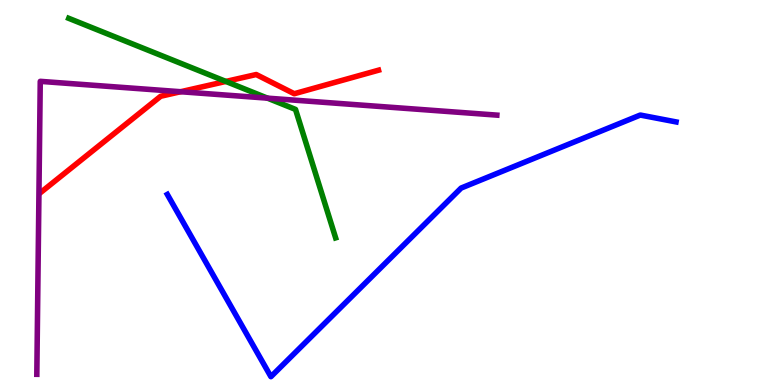[{'lines': ['blue', 'red'], 'intersections': []}, {'lines': ['green', 'red'], 'intersections': [{'x': 2.91, 'y': 7.88}]}, {'lines': ['purple', 'red'], 'intersections': [{'x': 2.33, 'y': 7.62}]}, {'lines': ['blue', 'green'], 'intersections': []}, {'lines': ['blue', 'purple'], 'intersections': []}, {'lines': ['green', 'purple'], 'intersections': [{'x': 3.45, 'y': 7.45}]}]